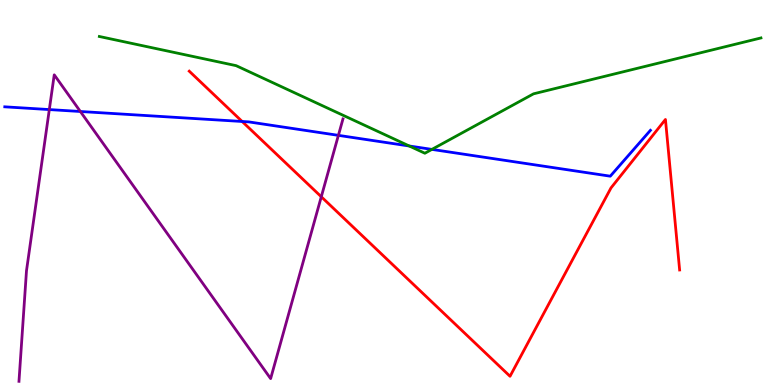[{'lines': ['blue', 'red'], 'intersections': [{'x': 3.12, 'y': 6.84}]}, {'lines': ['green', 'red'], 'intersections': []}, {'lines': ['purple', 'red'], 'intersections': [{'x': 4.15, 'y': 4.89}]}, {'lines': ['blue', 'green'], 'intersections': [{'x': 5.28, 'y': 6.21}, {'x': 5.57, 'y': 6.12}]}, {'lines': ['blue', 'purple'], 'intersections': [{'x': 0.636, 'y': 7.15}, {'x': 1.04, 'y': 7.1}, {'x': 4.37, 'y': 6.48}]}, {'lines': ['green', 'purple'], 'intersections': []}]